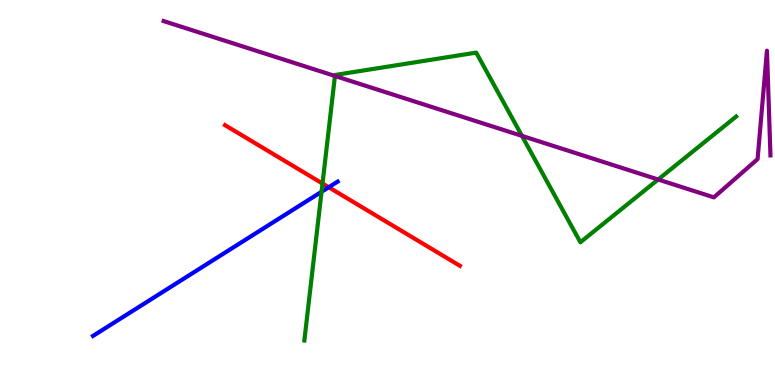[{'lines': ['blue', 'red'], 'intersections': [{'x': 4.24, 'y': 5.14}]}, {'lines': ['green', 'red'], 'intersections': [{'x': 4.16, 'y': 5.23}]}, {'lines': ['purple', 'red'], 'intersections': []}, {'lines': ['blue', 'green'], 'intersections': [{'x': 4.15, 'y': 5.02}]}, {'lines': ['blue', 'purple'], 'intersections': []}, {'lines': ['green', 'purple'], 'intersections': [{'x': 4.32, 'y': 8.03}, {'x': 6.73, 'y': 6.47}, {'x': 8.49, 'y': 5.34}]}]